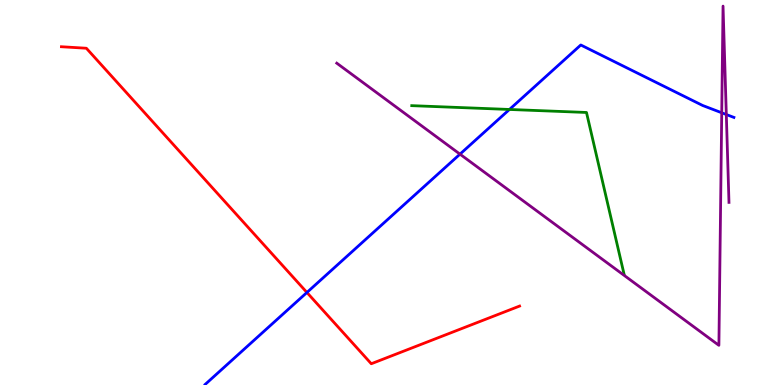[{'lines': ['blue', 'red'], 'intersections': [{'x': 3.96, 'y': 2.4}]}, {'lines': ['green', 'red'], 'intersections': []}, {'lines': ['purple', 'red'], 'intersections': []}, {'lines': ['blue', 'green'], 'intersections': [{'x': 6.57, 'y': 7.16}]}, {'lines': ['blue', 'purple'], 'intersections': [{'x': 5.94, 'y': 6.0}, {'x': 9.31, 'y': 7.07}, {'x': 9.37, 'y': 7.03}]}, {'lines': ['green', 'purple'], 'intersections': []}]